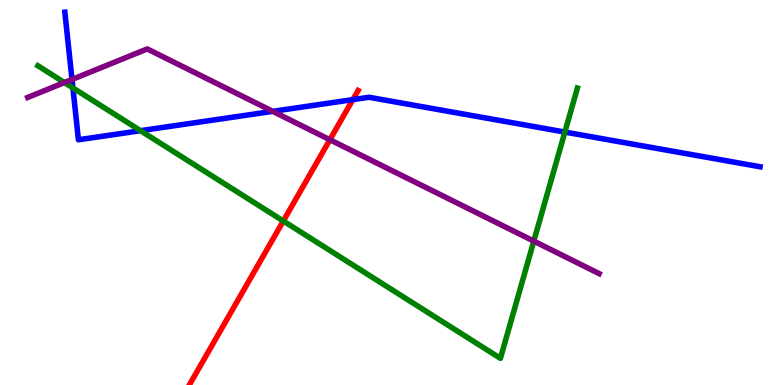[{'lines': ['blue', 'red'], 'intersections': [{'x': 4.55, 'y': 7.41}]}, {'lines': ['green', 'red'], 'intersections': [{'x': 3.66, 'y': 4.26}]}, {'lines': ['purple', 'red'], 'intersections': [{'x': 4.26, 'y': 6.37}]}, {'lines': ['blue', 'green'], 'intersections': [{'x': 0.941, 'y': 7.72}, {'x': 1.81, 'y': 6.61}, {'x': 7.29, 'y': 6.57}]}, {'lines': ['blue', 'purple'], 'intersections': [{'x': 0.929, 'y': 7.94}, {'x': 3.52, 'y': 7.11}]}, {'lines': ['green', 'purple'], 'intersections': [{'x': 0.831, 'y': 7.86}, {'x': 6.89, 'y': 3.74}]}]